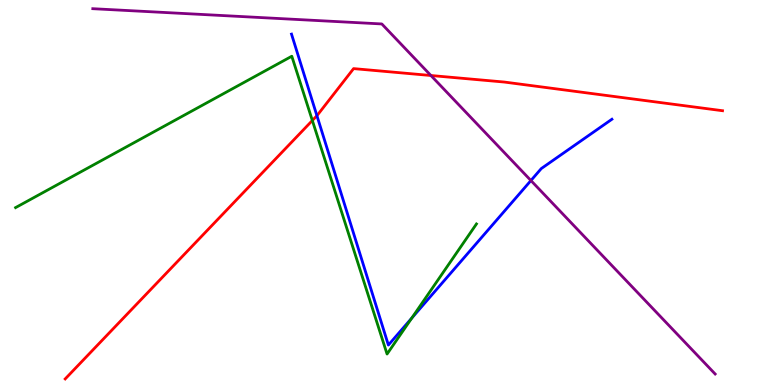[{'lines': ['blue', 'red'], 'intersections': [{'x': 4.09, 'y': 6.99}]}, {'lines': ['green', 'red'], 'intersections': [{'x': 4.03, 'y': 6.87}]}, {'lines': ['purple', 'red'], 'intersections': [{'x': 5.56, 'y': 8.04}]}, {'lines': ['blue', 'green'], 'intersections': [{'x': 5.31, 'y': 1.74}]}, {'lines': ['blue', 'purple'], 'intersections': [{'x': 6.85, 'y': 5.31}]}, {'lines': ['green', 'purple'], 'intersections': []}]